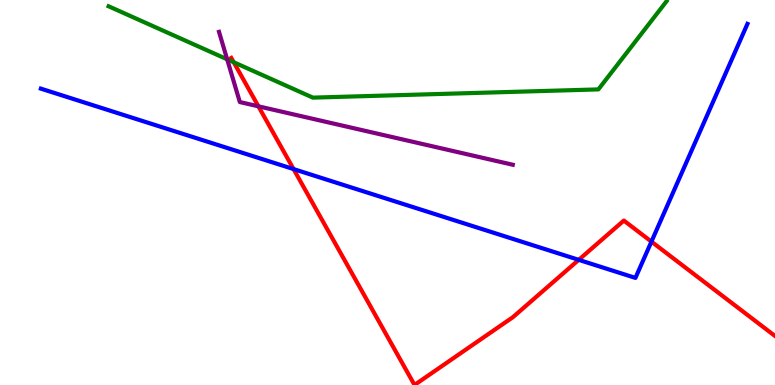[{'lines': ['blue', 'red'], 'intersections': [{'x': 3.79, 'y': 5.61}, {'x': 7.47, 'y': 3.25}, {'x': 8.41, 'y': 3.72}]}, {'lines': ['green', 'red'], 'intersections': [{'x': 3.02, 'y': 8.38}]}, {'lines': ['purple', 'red'], 'intersections': [{'x': 3.33, 'y': 7.24}]}, {'lines': ['blue', 'green'], 'intersections': []}, {'lines': ['blue', 'purple'], 'intersections': []}, {'lines': ['green', 'purple'], 'intersections': [{'x': 2.93, 'y': 8.46}]}]